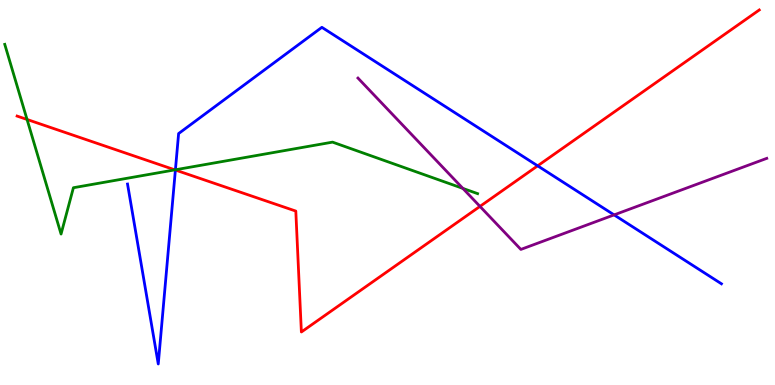[{'lines': ['blue', 'red'], 'intersections': [{'x': 2.26, 'y': 5.58}, {'x': 6.94, 'y': 5.69}]}, {'lines': ['green', 'red'], 'intersections': [{'x': 0.349, 'y': 6.9}, {'x': 2.26, 'y': 5.59}]}, {'lines': ['purple', 'red'], 'intersections': [{'x': 6.19, 'y': 4.64}]}, {'lines': ['blue', 'green'], 'intersections': [{'x': 2.26, 'y': 5.59}]}, {'lines': ['blue', 'purple'], 'intersections': [{'x': 7.92, 'y': 4.42}]}, {'lines': ['green', 'purple'], 'intersections': [{'x': 5.97, 'y': 5.11}]}]